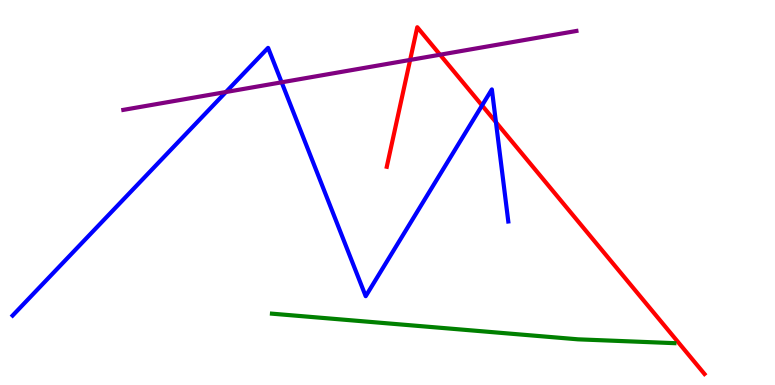[{'lines': ['blue', 'red'], 'intersections': [{'x': 6.22, 'y': 7.26}, {'x': 6.4, 'y': 6.83}]}, {'lines': ['green', 'red'], 'intersections': []}, {'lines': ['purple', 'red'], 'intersections': [{'x': 5.29, 'y': 8.44}, {'x': 5.68, 'y': 8.58}]}, {'lines': ['blue', 'green'], 'intersections': []}, {'lines': ['blue', 'purple'], 'intersections': [{'x': 2.92, 'y': 7.61}, {'x': 3.63, 'y': 7.86}]}, {'lines': ['green', 'purple'], 'intersections': []}]